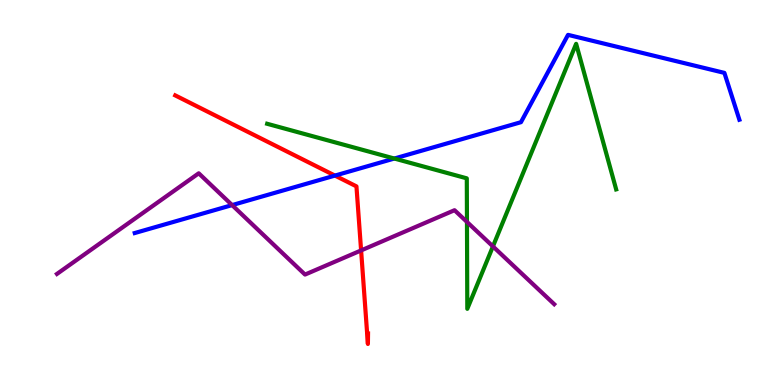[{'lines': ['blue', 'red'], 'intersections': [{'x': 4.32, 'y': 5.44}]}, {'lines': ['green', 'red'], 'intersections': []}, {'lines': ['purple', 'red'], 'intersections': [{'x': 4.66, 'y': 3.5}]}, {'lines': ['blue', 'green'], 'intersections': [{'x': 5.09, 'y': 5.88}]}, {'lines': ['blue', 'purple'], 'intersections': [{'x': 2.99, 'y': 4.67}]}, {'lines': ['green', 'purple'], 'intersections': [{'x': 6.03, 'y': 4.24}, {'x': 6.36, 'y': 3.6}]}]